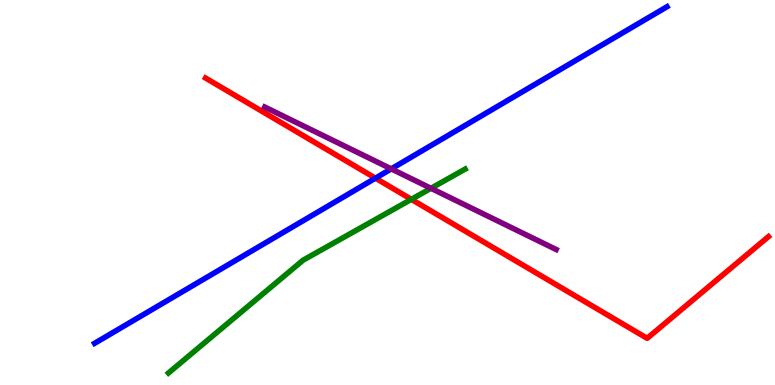[{'lines': ['blue', 'red'], 'intersections': [{'x': 4.84, 'y': 5.37}]}, {'lines': ['green', 'red'], 'intersections': [{'x': 5.31, 'y': 4.82}]}, {'lines': ['purple', 'red'], 'intersections': []}, {'lines': ['blue', 'green'], 'intersections': []}, {'lines': ['blue', 'purple'], 'intersections': [{'x': 5.05, 'y': 5.61}]}, {'lines': ['green', 'purple'], 'intersections': [{'x': 5.56, 'y': 5.11}]}]